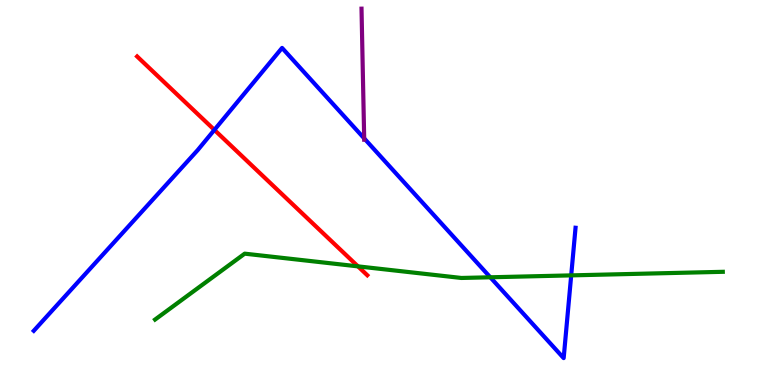[{'lines': ['blue', 'red'], 'intersections': [{'x': 2.77, 'y': 6.63}]}, {'lines': ['green', 'red'], 'intersections': [{'x': 4.62, 'y': 3.08}]}, {'lines': ['purple', 'red'], 'intersections': []}, {'lines': ['blue', 'green'], 'intersections': [{'x': 6.33, 'y': 2.8}, {'x': 7.37, 'y': 2.85}]}, {'lines': ['blue', 'purple'], 'intersections': [{'x': 4.7, 'y': 6.41}]}, {'lines': ['green', 'purple'], 'intersections': []}]